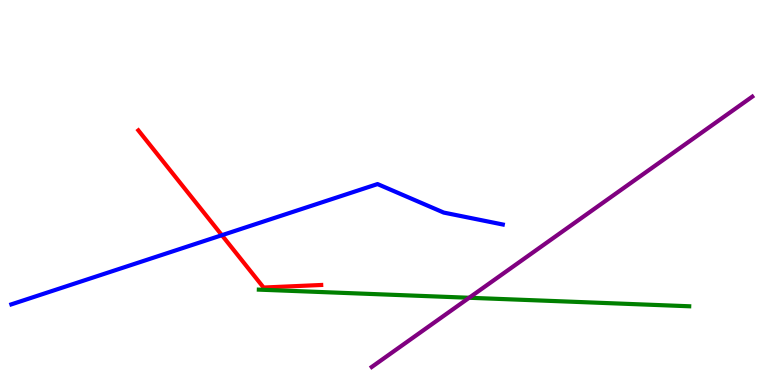[{'lines': ['blue', 'red'], 'intersections': [{'x': 2.86, 'y': 3.89}]}, {'lines': ['green', 'red'], 'intersections': []}, {'lines': ['purple', 'red'], 'intersections': []}, {'lines': ['blue', 'green'], 'intersections': []}, {'lines': ['blue', 'purple'], 'intersections': []}, {'lines': ['green', 'purple'], 'intersections': [{'x': 6.05, 'y': 2.27}]}]